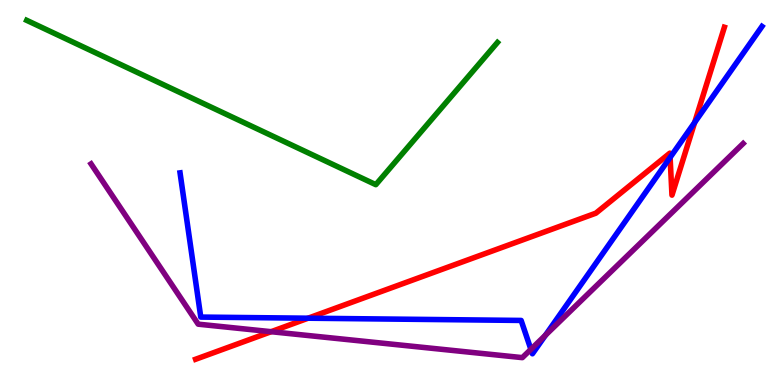[{'lines': ['blue', 'red'], 'intersections': [{'x': 3.98, 'y': 1.73}, {'x': 8.65, 'y': 5.91}, {'x': 8.96, 'y': 6.82}]}, {'lines': ['green', 'red'], 'intersections': []}, {'lines': ['purple', 'red'], 'intersections': [{'x': 3.5, 'y': 1.38}]}, {'lines': ['blue', 'green'], 'intersections': []}, {'lines': ['blue', 'purple'], 'intersections': [{'x': 6.85, 'y': 0.927}, {'x': 7.04, 'y': 1.29}]}, {'lines': ['green', 'purple'], 'intersections': []}]